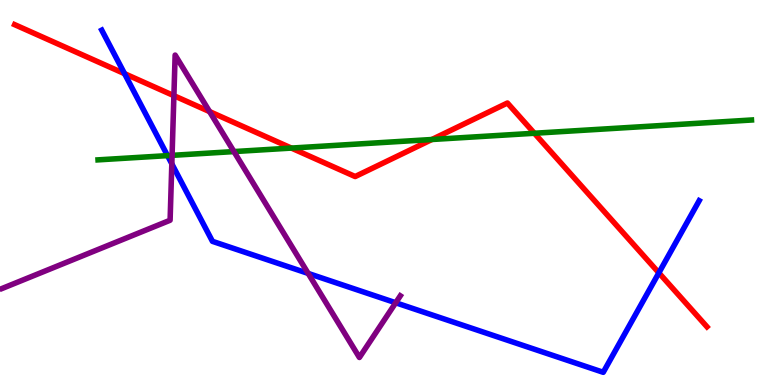[{'lines': ['blue', 'red'], 'intersections': [{'x': 1.61, 'y': 8.09}, {'x': 8.5, 'y': 2.91}]}, {'lines': ['green', 'red'], 'intersections': [{'x': 3.76, 'y': 6.15}, {'x': 5.57, 'y': 6.38}, {'x': 6.9, 'y': 6.54}]}, {'lines': ['purple', 'red'], 'intersections': [{'x': 2.24, 'y': 7.51}, {'x': 2.7, 'y': 7.1}]}, {'lines': ['blue', 'green'], 'intersections': [{'x': 2.16, 'y': 5.96}]}, {'lines': ['blue', 'purple'], 'intersections': [{'x': 2.22, 'y': 5.74}, {'x': 3.98, 'y': 2.9}, {'x': 5.11, 'y': 2.14}]}, {'lines': ['green', 'purple'], 'intersections': [{'x': 2.22, 'y': 5.96}, {'x': 3.02, 'y': 6.06}]}]